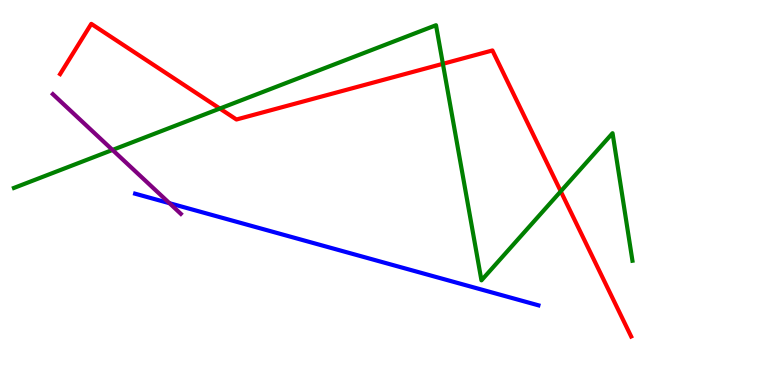[{'lines': ['blue', 'red'], 'intersections': []}, {'lines': ['green', 'red'], 'intersections': [{'x': 2.84, 'y': 7.18}, {'x': 5.71, 'y': 8.34}, {'x': 7.24, 'y': 5.03}]}, {'lines': ['purple', 'red'], 'intersections': []}, {'lines': ['blue', 'green'], 'intersections': []}, {'lines': ['blue', 'purple'], 'intersections': [{'x': 2.19, 'y': 4.72}]}, {'lines': ['green', 'purple'], 'intersections': [{'x': 1.45, 'y': 6.11}]}]